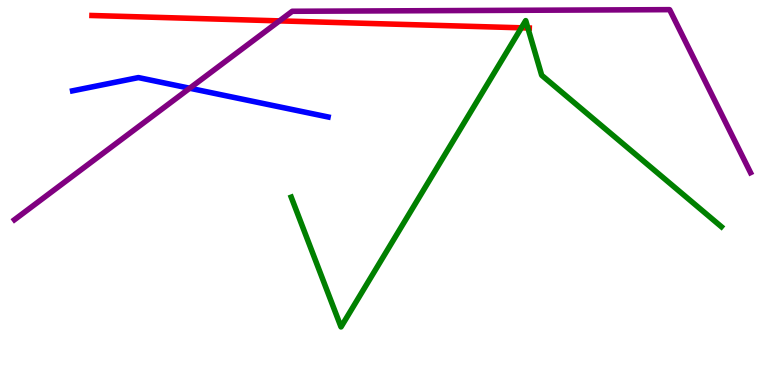[{'lines': ['blue', 'red'], 'intersections': []}, {'lines': ['green', 'red'], 'intersections': [{'x': 6.73, 'y': 9.28}, {'x': 6.81, 'y': 9.27}]}, {'lines': ['purple', 'red'], 'intersections': [{'x': 3.61, 'y': 9.46}]}, {'lines': ['blue', 'green'], 'intersections': []}, {'lines': ['blue', 'purple'], 'intersections': [{'x': 2.45, 'y': 7.71}]}, {'lines': ['green', 'purple'], 'intersections': []}]